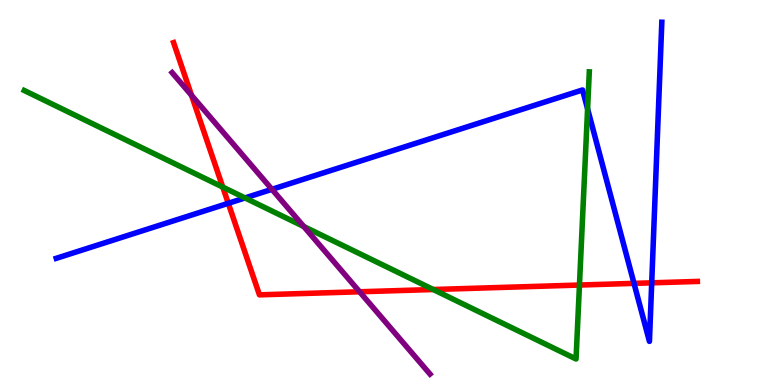[{'lines': ['blue', 'red'], 'intersections': [{'x': 2.95, 'y': 4.72}, {'x': 8.18, 'y': 2.64}, {'x': 8.41, 'y': 2.65}]}, {'lines': ['green', 'red'], 'intersections': [{'x': 2.87, 'y': 5.14}, {'x': 5.59, 'y': 2.48}, {'x': 7.48, 'y': 2.6}]}, {'lines': ['purple', 'red'], 'intersections': [{'x': 2.47, 'y': 7.52}, {'x': 4.64, 'y': 2.42}]}, {'lines': ['blue', 'green'], 'intersections': [{'x': 3.16, 'y': 4.86}, {'x': 7.58, 'y': 7.17}]}, {'lines': ['blue', 'purple'], 'intersections': [{'x': 3.51, 'y': 5.08}]}, {'lines': ['green', 'purple'], 'intersections': [{'x': 3.92, 'y': 4.12}]}]